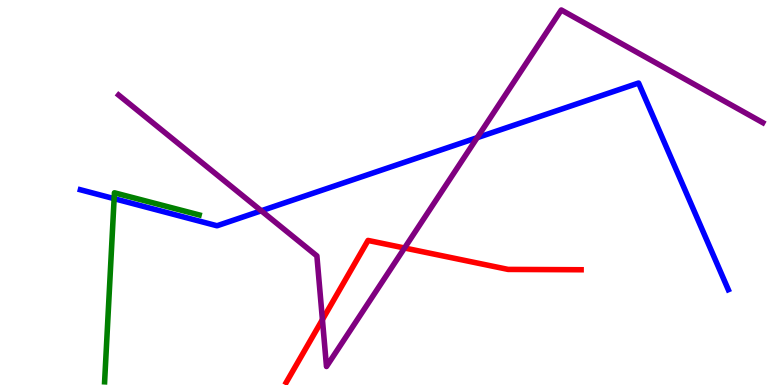[{'lines': ['blue', 'red'], 'intersections': []}, {'lines': ['green', 'red'], 'intersections': []}, {'lines': ['purple', 'red'], 'intersections': [{'x': 4.16, 'y': 1.7}, {'x': 5.22, 'y': 3.56}]}, {'lines': ['blue', 'green'], 'intersections': [{'x': 1.47, 'y': 4.84}]}, {'lines': ['blue', 'purple'], 'intersections': [{'x': 3.37, 'y': 4.53}, {'x': 6.16, 'y': 6.42}]}, {'lines': ['green', 'purple'], 'intersections': []}]